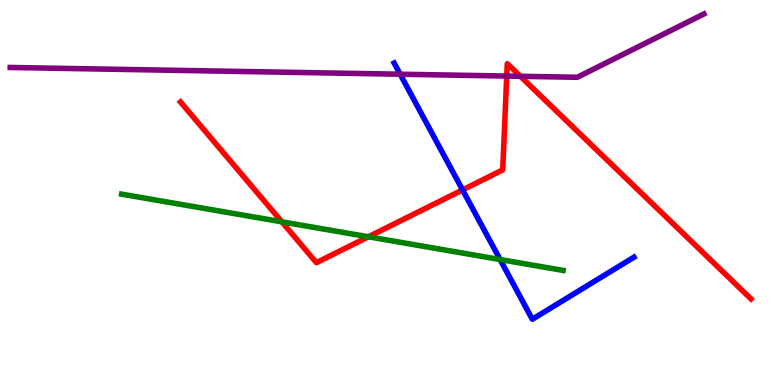[{'lines': ['blue', 'red'], 'intersections': [{'x': 5.97, 'y': 5.07}]}, {'lines': ['green', 'red'], 'intersections': [{'x': 3.64, 'y': 4.24}, {'x': 4.75, 'y': 3.85}]}, {'lines': ['purple', 'red'], 'intersections': [{'x': 6.54, 'y': 8.02}, {'x': 6.71, 'y': 8.02}]}, {'lines': ['blue', 'green'], 'intersections': [{'x': 6.45, 'y': 3.26}]}, {'lines': ['blue', 'purple'], 'intersections': [{'x': 5.16, 'y': 8.07}]}, {'lines': ['green', 'purple'], 'intersections': []}]